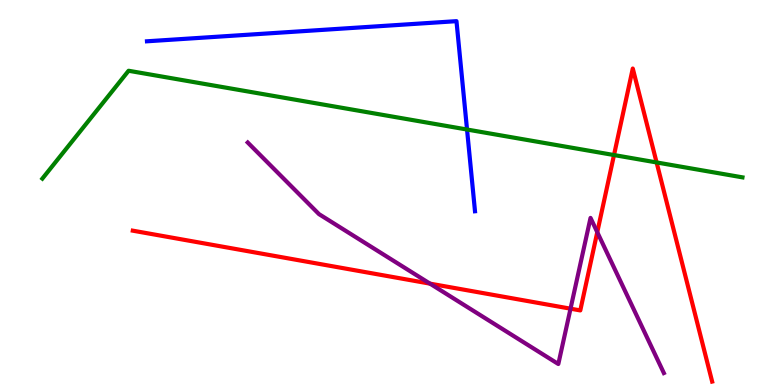[{'lines': ['blue', 'red'], 'intersections': []}, {'lines': ['green', 'red'], 'intersections': [{'x': 7.92, 'y': 5.97}, {'x': 8.47, 'y': 5.78}]}, {'lines': ['purple', 'red'], 'intersections': [{'x': 5.55, 'y': 2.63}, {'x': 7.36, 'y': 1.98}, {'x': 7.71, 'y': 3.97}]}, {'lines': ['blue', 'green'], 'intersections': [{'x': 6.03, 'y': 6.64}]}, {'lines': ['blue', 'purple'], 'intersections': []}, {'lines': ['green', 'purple'], 'intersections': []}]